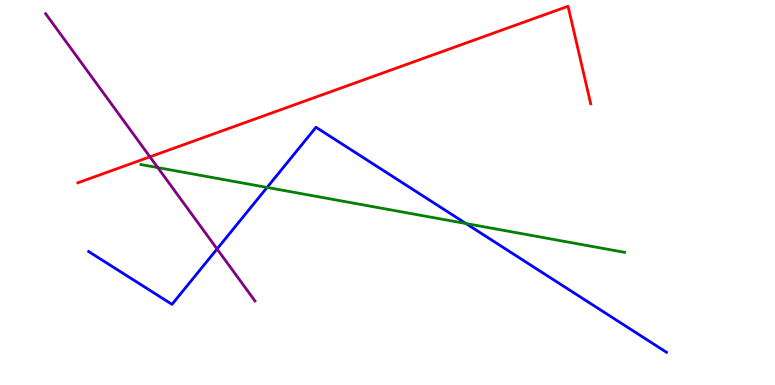[{'lines': ['blue', 'red'], 'intersections': []}, {'lines': ['green', 'red'], 'intersections': []}, {'lines': ['purple', 'red'], 'intersections': [{'x': 1.93, 'y': 5.93}]}, {'lines': ['blue', 'green'], 'intersections': [{'x': 3.45, 'y': 5.13}, {'x': 6.01, 'y': 4.19}]}, {'lines': ['blue', 'purple'], 'intersections': [{'x': 2.8, 'y': 3.53}]}, {'lines': ['green', 'purple'], 'intersections': [{'x': 2.04, 'y': 5.65}]}]